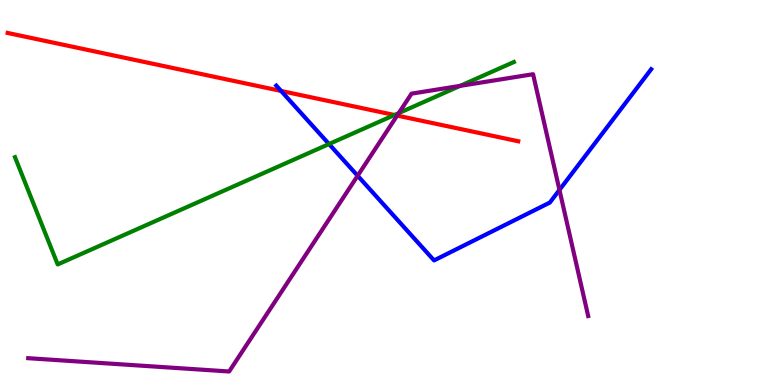[{'lines': ['blue', 'red'], 'intersections': [{'x': 3.63, 'y': 7.64}]}, {'lines': ['green', 'red'], 'intersections': [{'x': 5.09, 'y': 7.01}]}, {'lines': ['purple', 'red'], 'intersections': [{'x': 5.12, 'y': 7.0}]}, {'lines': ['blue', 'green'], 'intersections': [{'x': 4.25, 'y': 6.26}]}, {'lines': ['blue', 'purple'], 'intersections': [{'x': 4.61, 'y': 5.44}, {'x': 7.22, 'y': 5.07}]}, {'lines': ['green', 'purple'], 'intersections': [{'x': 5.15, 'y': 7.06}, {'x': 5.94, 'y': 7.77}]}]